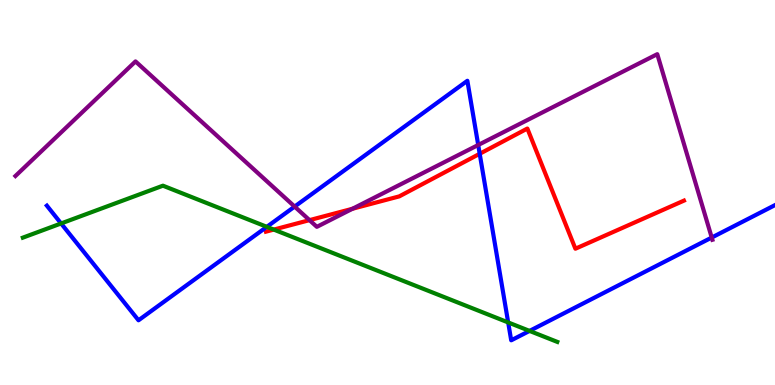[{'lines': ['blue', 'red'], 'intersections': [{'x': 6.19, 'y': 6.01}]}, {'lines': ['green', 'red'], 'intersections': [{'x': 3.53, 'y': 4.04}]}, {'lines': ['purple', 'red'], 'intersections': [{'x': 3.99, 'y': 4.28}, {'x': 4.55, 'y': 4.58}]}, {'lines': ['blue', 'green'], 'intersections': [{'x': 0.788, 'y': 4.2}, {'x': 3.44, 'y': 4.11}, {'x': 6.56, 'y': 1.62}, {'x': 6.83, 'y': 1.4}]}, {'lines': ['blue', 'purple'], 'intersections': [{'x': 3.8, 'y': 4.63}, {'x': 6.17, 'y': 6.23}, {'x': 9.18, 'y': 3.83}]}, {'lines': ['green', 'purple'], 'intersections': []}]